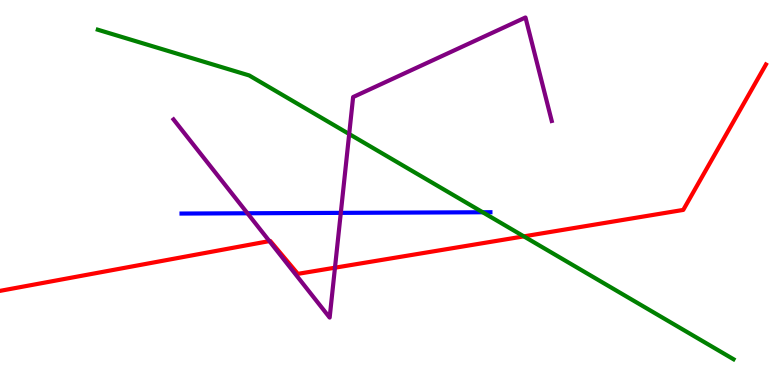[{'lines': ['blue', 'red'], 'intersections': []}, {'lines': ['green', 'red'], 'intersections': [{'x': 6.76, 'y': 3.86}]}, {'lines': ['purple', 'red'], 'intersections': [{'x': 3.48, 'y': 3.74}, {'x': 4.32, 'y': 3.05}]}, {'lines': ['blue', 'green'], 'intersections': [{'x': 6.23, 'y': 4.49}]}, {'lines': ['blue', 'purple'], 'intersections': [{'x': 3.19, 'y': 4.46}, {'x': 4.4, 'y': 4.47}]}, {'lines': ['green', 'purple'], 'intersections': [{'x': 4.51, 'y': 6.52}]}]